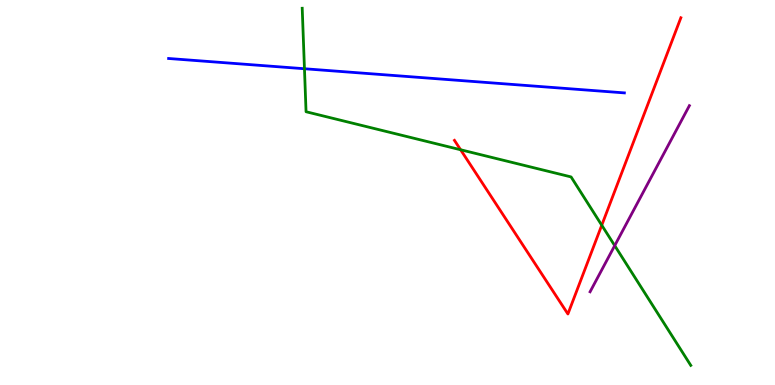[{'lines': ['blue', 'red'], 'intersections': []}, {'lines': ['green', 'red'], 'intersections': [{'x': 5.94, 'y': 6.11}, {'x': 7.76, 'y': 4.15}]}, {'lines': ['purple', 'red'], 'intersections': []}, {'lines': ['blue', 'green'], 'intersections': [{'x': 3.93, 'y': 8.21}]}, {'lines': ['blue', 'purple'], 'intersections': []}, {'lines': ['green', 'purple'], 'intersections': [{'x': 7.93, 'y': 3.62}]}]